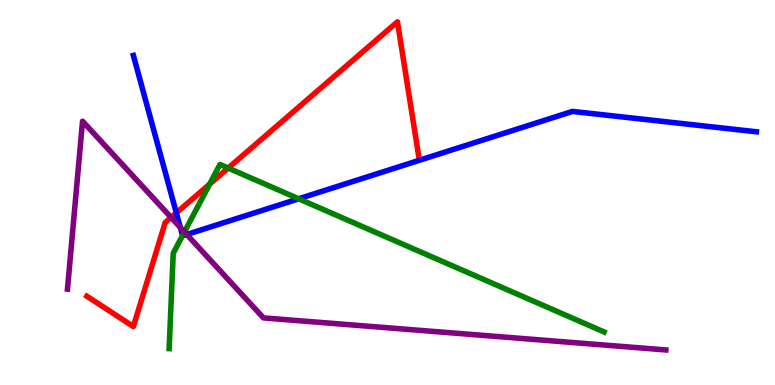[{'lines': ['blue', 'red'], 'intersections': [{'x': 2.28, 'y': 4.47}]}, {'lines': ['green', 'red'], 'intersections': [{'x': 2.7, 'y': 5.22}, {'x': 2.94, 'y': 5.63}]}, {'lines': ['purple', 'red'], 'intersections': [{'x': 2.21, 'y': 4.35}]}, {'lines': ['blue', 'green'], 'intersections': [{'x': 2.36, 'y': 3.88}, {'x': 3.85, 'y': 4.84}]}, {'lines': ['blue', 'purple'], 'intersections': [{'x': 2.33, 'y': 4.09}, {'x': 2.41, 'y': 3.91}]}, {'lines': ['green', 'purple'], 'intersections': [{'x': 2.38, 'y': 3.98}]}]